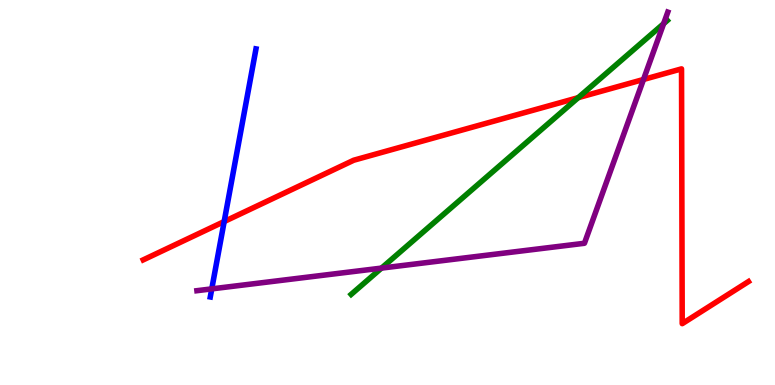[{'lines': ['blue', 'red'], 'intersections': [{'x': 2.89, 'y': 4.25}]}, {'lines': ['green', 'red'], 'intersections': [{'x': 7.46, 'y': 7.46}]}, {'lines': ['purple', 'red'], 'intersections': [{'x': 8.3, 'y': 7.94}]}, {'lines': ['blue', 'green'], 'intersections': []}, {'lines': ['blue', 'purple'], 'intersections': [{'x': 2.73, 'y': 2.5}]}, {'lines': ['green', 'purple'], 'intersections': [{'x': 4.92, 'y': 3.04}, {'x': 8.56, 'y': 9.39}]}]